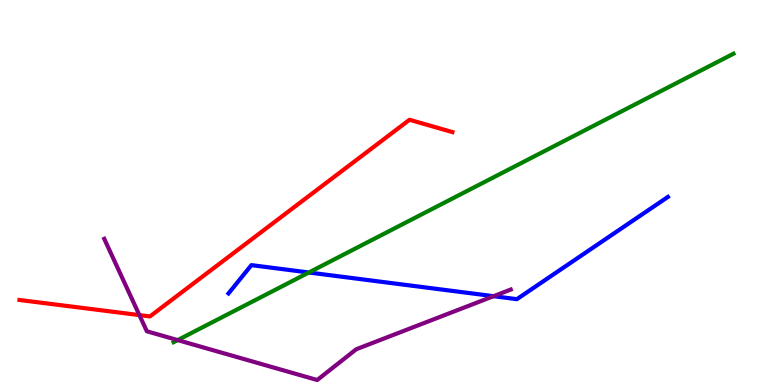[{'lines': ['blue', 'red'], 'intersections': []}, {'lines': ['green', 'red'], 'intersections': []}, {'lines': ['purple', 'red'], 'intersections': [{'x': 1.8, 'y': 1.82}]}, {'lines': ['blue', 'green'], 'intersections': [{'x': 3.99, 'y': 2.92}]}, {'lines': ['blue', 'purple'], 'intersections': [{'x': 6.37, 'y': 2.31}]}, {'lines': ['green', 'purple'], 'intersections': [{'x': 2.29, 'y': 1.17}]}]